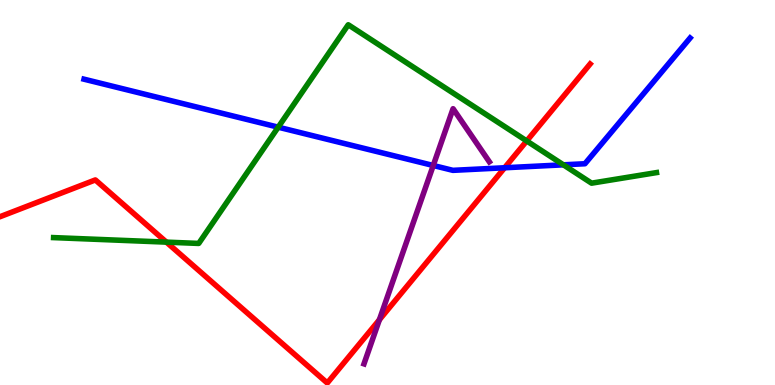[{'lines': ['blue', 'red'], 'intersections': [{'x': 6.51, 'y': 5.64}]}, {'lines': ['green', 'red'], 'intersections': [{'x': 2.15, 'y': 3.71}, {'x': 6.8, 'y': 6.34}]}, {'lines': ['purple', 'red'], 'intersections': [{'x': 4.9, 'y': 1.69}]}, {'lines': ['blue', 'green'], 'intersections': [{'x': 3.59, 'y': 6.7}, {'x': 7.27, 'y': 5.72}]}, {'lines': ['blue', 'purple'], 'intersections': [{'x': 5.59, 'y': 5.7}]}, {'lines': ['green', 'purple'], 'intersections': []}]